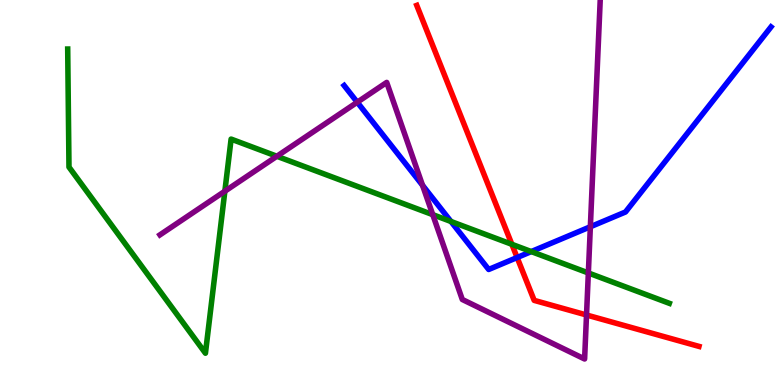[{'lines': ['blue', 'red'], 'intersections': [{'x': 6.67, 'y': 3.31}]}, {'lines': ['green', 'red'], 'intersections': [{'x': 6.6, 'y': 3.65}]}, {'lines': ['purple', 'red'], 'intersections': [{'x': 7.57, 'y': 1.82}]}, {'lines': ['blue', 'green'], 'intersections': [{'x': 5.82, 'y': 4.25}, {'x': 6.86, 'y': 3.47}]}, {'lines': ['blue', 'purple'], 'intersections': [{'x': 4.61, 'y': 7.34}, {'x': 5.45, 'y': 5.19}, {'x': 7.62, 'y': 4.11}]}, {'lines': ['green', 'purple'], 'intersections': [{'x': 2.9, 'y': 5.03}, {'x': 3.57, 'y': 5.94}, {'x': 5.58, 'y': 4.42}, {'x': 7.59, 'y': 2.91}]}]